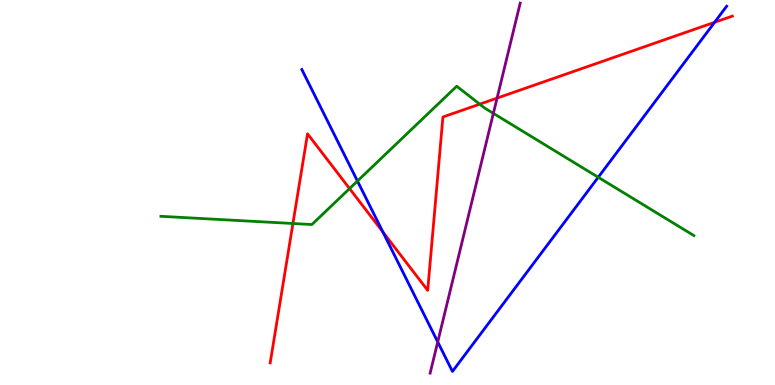[{'lines': ['blue', 'red'], 'intersections': [{'x': 4.94, 'y': 3.97}, {'x': 9.22, 'y': 9.42}]}, {'lines': ['green', 'red'], 'intersections': [{'x': 3.78, 'y': 4.19}, {'x': 4.51, 'y': 5.1}, {'x': 6.19, 'y': 7.29}]}, {'lines': ['purple', 'red'], 'intersections': [{'x': 6.41, 'y': 7.45}]}, {'lines': ['blue', 'green'], 'intersections': [{'x': 4.61, 'y': 5.3}, {'x': 7.72, 'y': 5.4}]}, {'lines': ['blue', 'purple'], 'intersections': [{'x': 5.65, 'y': 1.12}]}, {'lines': ['green', 'purple'], 'intersections': [{'x': 6.37, 'y': 7.06}]}]